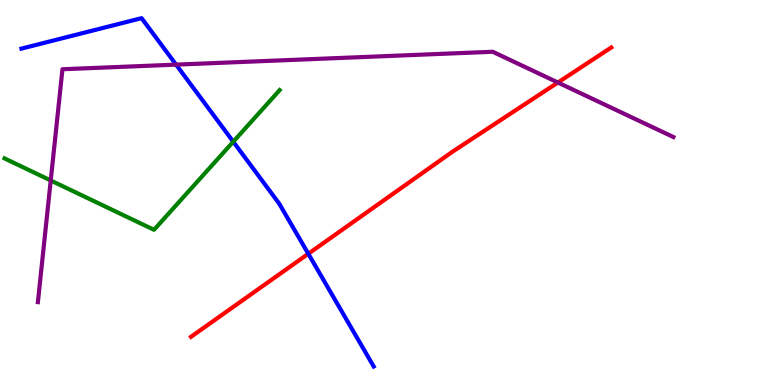[{'lines': ['blue', 'red'], 'intersections': [{'x': 3.98, 'y': 3.41}]}, {'lines': ['green', 'red'], 'intersections': []}, {'lines': ['purple', 'red'], 'intersections': [{'x': 7.2, 'y': 7.86}]}, {'lines': ['blue', 'green'], 'intersections': [{'x': 3.01, 'y': 6.32}]}, {'lines': ['blue', 'purple'], 'intersections': [{'x': 2.27, 'y': 8.32}]}, {'lines': ['green', 'purple'], 'intersections': [{'x': 0.655, 'y': 5.31}]}]